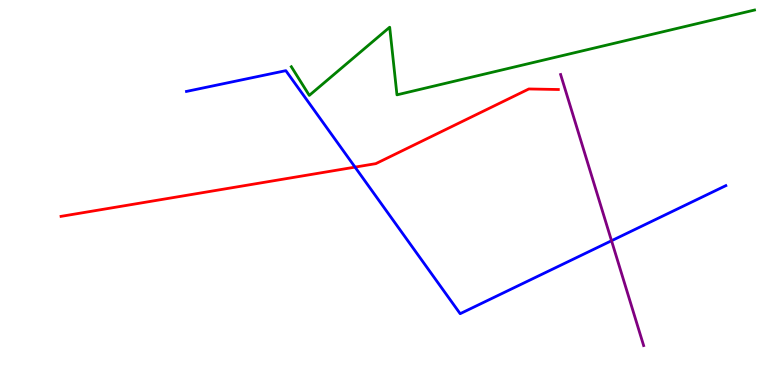[{'lines': ['blue', 'red'], 'intersections': [{'x': 4.58, 'y': 5.66}]}, {'lines': ['green', 'red'], 'intersections': []}, {'lines': ['purple', 'red'], 'intersections': []}, {'lines': ['blue', 'green'], 'intersections': []}, {'lines': ['blue', 'purple'], 'intersections': [{'x': 7.89, 'y': 3.75}]}, {'lines': ['green', 'purple'], 'intersections': []}]